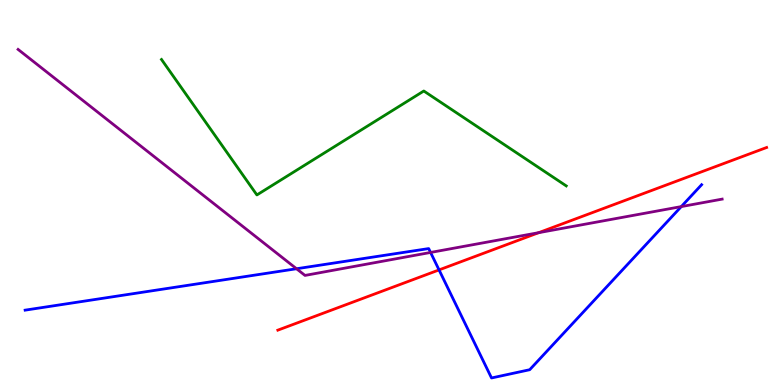[{'lines': ['blue', 'red'], 'intersections': [{'x': 5.67, 'y': 2.99}]}, {'lines': ['green', 'red'], 'intersections': []}, {'lines': ['purple', 'red'], 'intersections': [{'x': 6.95, 'y': 3.96}]}, {'lines': ['blue', 'green'], 'intersections': []}, {'lines': ['blue', 'purple'], 'intersections': [{'x': 3.83, 'y': 3.02}, {'x': 5.56, 'y': 3.44}, {'x': 8.79, 'y': 4.63}]}, {'lines': ['green', 'purple'], 'intersections': []}]